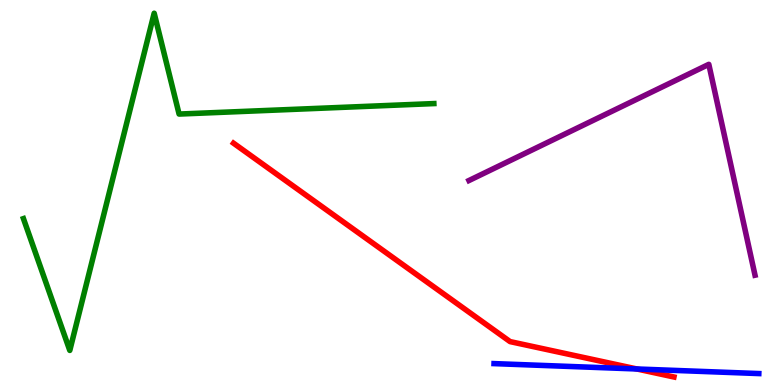[{'lines': ['blue', 'red'], 'intersections': [{'x': 8.22, 'y': 0.416}]}, {'lines': ['green', 'red'], 'intersections': []}, {'lines': ['purple', 'red'], 'intersections': []}, {'lines': ['blue', 'green'], 'intersections': []}, {'lines': ['blue', 'purple'], 'intersections': []}, {'lines': ['green', 'purple'], 'intersections': []}]